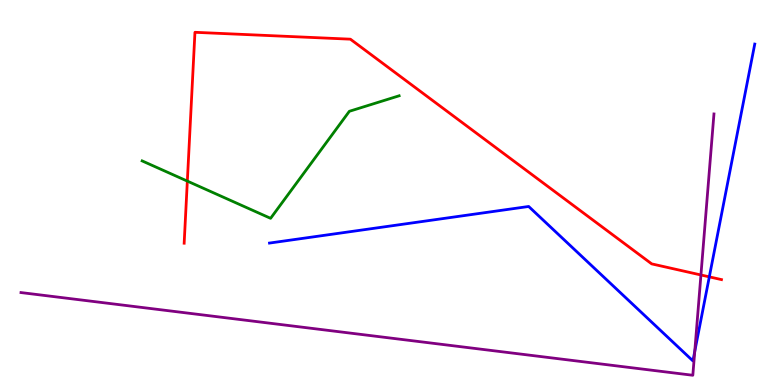[{'lines': ['blue', 'red'], 'intersections': [{'x': 9.15, 'y': 2.81}]}, {'lines': ['green', 'red'], 'intersections': [{'x': 2.42, 'y': 5.3}]}, {'lines': ['purple', 'red'], 'intersections': [{'x': 9.04, 'y': 2.86}]}, {'lines': ['blue', 'green'], 'intersections': []}, {'lines': ['blue', 'purple'], 'intersections': [{'x': 8.96, 'y': 0.871}]}, {'lines': ['green', 'purple'], 'intersections': []}]